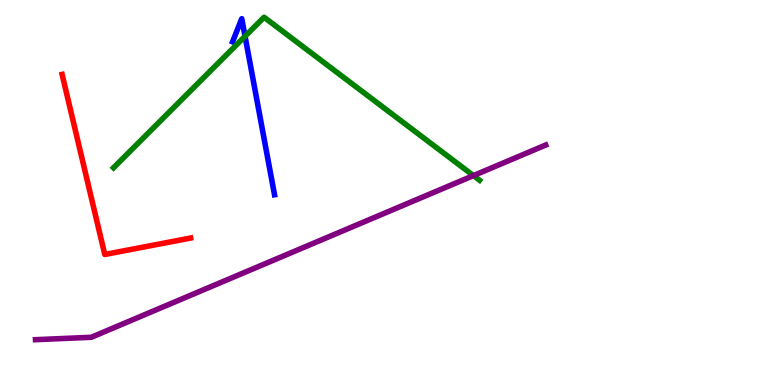[{'lines': ['blue', 'red'], 'intersections': []}, {'lines': ['green', 'red'], 'intersections': []}, {'lines': ['purple', 'red'], 'intersections': []}, {'lines': ['blue', 'green'], 'intersections': [{'x': 3.16, 'y': 9.06}]}, {'lines': ['blue', 'purple'], 'intersections': []}, {'lines': ['green', 'purple'], 'intersections': [{'x': 6.11, 'y': 5.44}]}]